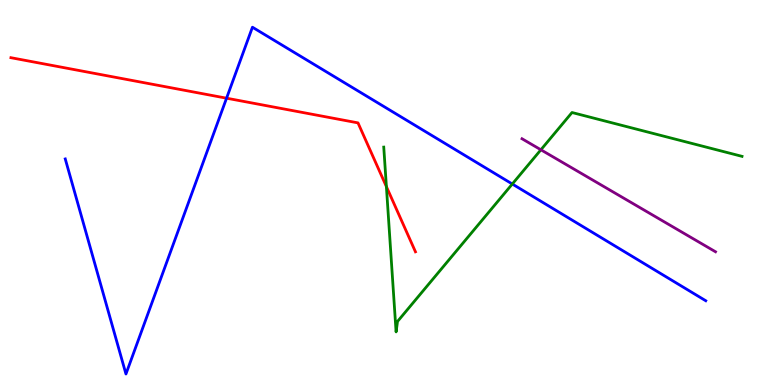[{'lines': ['blue', 'red'], 'intersections': [{'x': 2.92, 'y': 7.45}]}, {'lines': ['green', 'red'], 'intersections': [{'x': 4.99, 'y': 5.15}]}, {'lines': ['purple', 'red'], 'intersections': []}, {'lines': ['blue', 'green'], 'intersections': [{'x': 6.61, 'y': 5.22}]}, {'lines': ['blue', 'purple'], 'intersections': []}, {'lines': ['green', 'purple'], 'intersections': [{'x': 6.98, 'y': 6.11}]}]